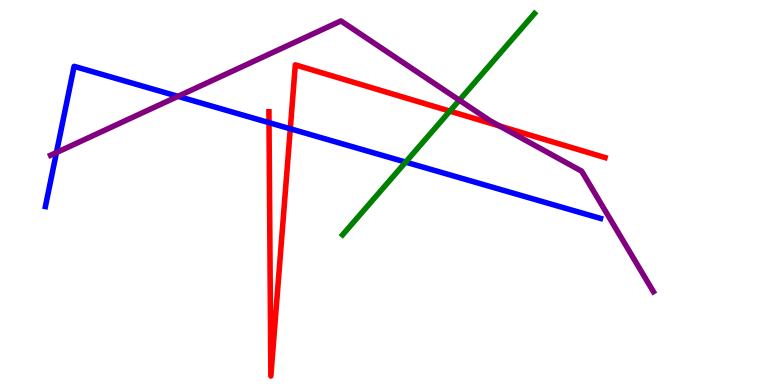[{'lines': ['blue', 'red'], 'intersections': [{'x': 3.47, 'y': 6.81}, {'x': 3.75, 'y': 6.65}]}, {'lines': ['green', 'red'], 'intersections': [{'x': 5.8, 'y': 7.11}]}, {'lines': ['purple', 'red'], 'intersections': [{'x': 6.45, 'y': 6.73}]}, {'lines': ['blue', 'green'], 'intersections': [{'x': 5.23, 'y': 5.79}]}, {'lines': ['blue', 'purple'], 'intersections': [{'x': 0.728, 'y': 6.04}, {'x': 2.3, 'y': 7.5}]}, {'lines': ['green', 'purple'], 'intersections': [{'x': 5.93, 'y': 7.4}]}]